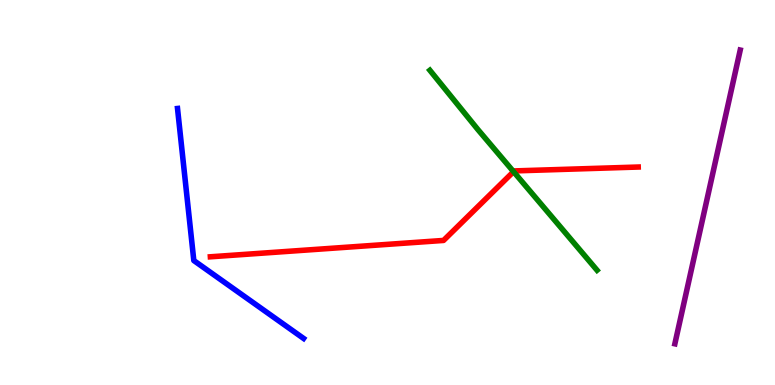[{'lines': ['blue', 'red'], 'intersections': []}, {'lines': ['green', 'red'], 'intersections': [{'x': 6.63, 'y': 5.54}]}, {'lines': ['purple', 'red'], 'intersections': []}, {'lines': ['blue', 'green'], 'intersections': []}, {'lines': ['blue', 'purple'], 'intersections': []}, {'lines': ['green', 'purple'], 'intersections': []}]